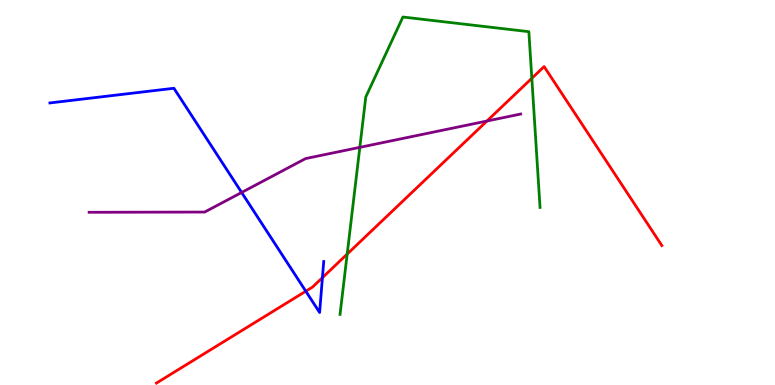[{'lines': ['blue', 'red'], 'intersections': [{'x': 3.95, 'y': 2.44}, {'x': 4.16, 'y': 2.79}]}, {'lines': ['green', 'red'], 'intersections': [{'x': 4.48, 'y': 3.4}, {'x': 6.86, 'y': 7.97}]}, {'lines': ['purple', 'red'], 'intersections': [{'x': 6.28, 'y': 6.86}]}, {'lines': ['blue', 'green'], 'intersections': []}, {'lines': ['blue', 'purple'], 'intersections': [{'x': 3.12, 'y': 5.0}]}, {'lines': ['green', 'purple'], 'intersections': [{'x': 4.64, 'y': 6.17}]}]